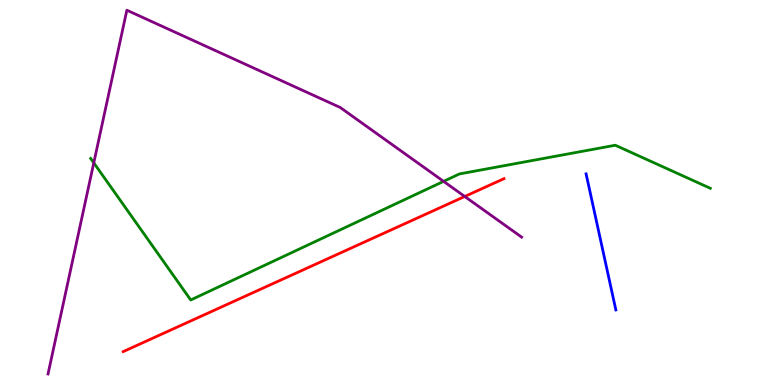[{'lines': ['blue', 'red'], 'intersections': []}, {'lines': ['green', 'red'], 'intersections': []}, {'lines': ['purple', 'red'], 'intersections': [{'x': 6.0, 'y': 4.9}]}, {'lines': ['blue', 'green'], 'intersections': []}, {'lines': ['blue', 'purple'], 'intersections': []}, {'lines': ['green', 'purple'], 'intersections': [{'x': 1.21, 'y': 5.77}, {'x': 5.72, 'y': 5.29}]}]